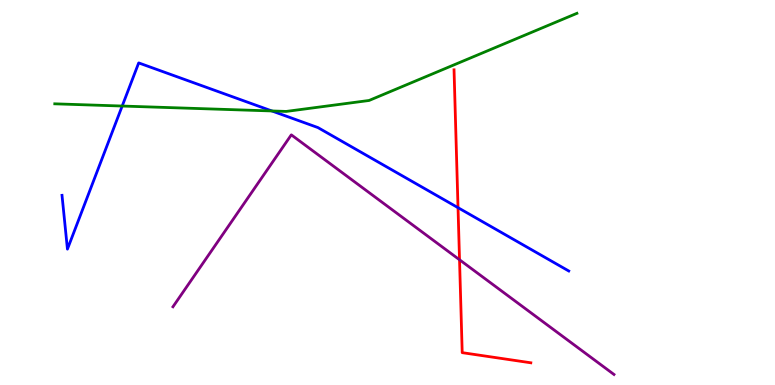[{'lines': ['blue', 'red'], 'intersections': [{'x': 5.91, 'y': 4.61}]}, {'lines': ['green', 'red'], 'intersections': []}, {'lines': ['purple', 'red'], 'intersections': [{'x': 5.93, 'y': 3.25}]}, {'lines': ['blue', 'green'], 'intersections': [{'x': 1.58, 'y': 7.25}, {'x': 3.51, 'y': 7.12}]}, {'lines': ['blue', 'purple'], 'intersections': []}, {'lines': ['green', 'purple'], 'intersections': []}]